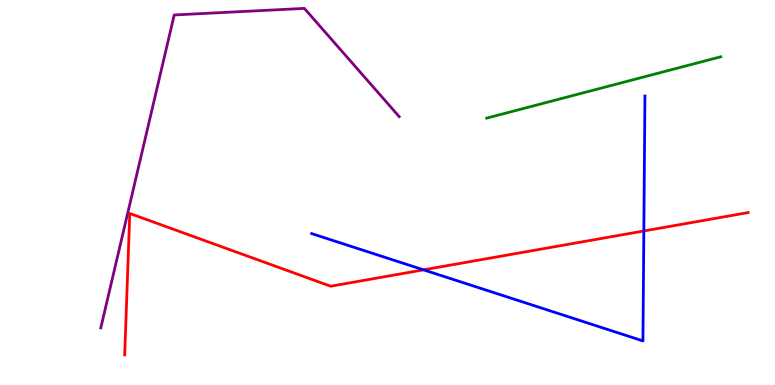[{'lines': ['blue', 'red'], 'intersections': [{'x': 5.47, 'y': 2.99}, {'x': 8.31, 'y': 4.0}]}, {'lines': ['green', 'red'], 'intersections': []}, {'lines': ['purple', 'red'], 'intersections': []}, {'lines': ['blue', 'green'], 'intersections': []}, {'lines': ['blue', 'purple'], 'intersections': []}, {'lines': ['green', 'purple'], 'intersections': []}]